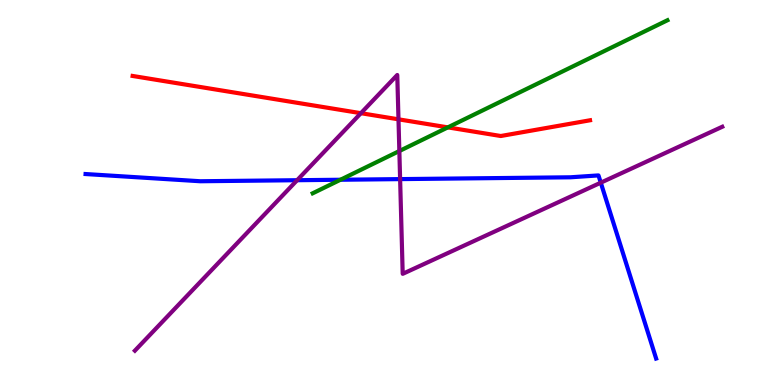[{'lines': ['blue', 'red'], 'intersections': []}, {'lines': ['green', 'red'], 'intersections': [{'x': 5.78, 'y': 6.69}]}, {'lines': ['purple', 'red'], 'intersections': [{'x': 4.66, 'y': 7.06}, {'x': 5.14, 'y': 6.9}]}, {'lines': ['blue', 'green'], 'intersections': [{'x': 4.39, 'y': 5.33}]}, {'lines': ['blue', 'purple'], 'intersections': [{'x': 3.83, 'y': 5.32}, {'x': 5.16, 'y': 5.35}, {'x': 7.75, 'y': 5.26}]}, {'lines': ['green', 'purple'], 'intersections': [{'x': 5.15, 'y': 6.08}]}]